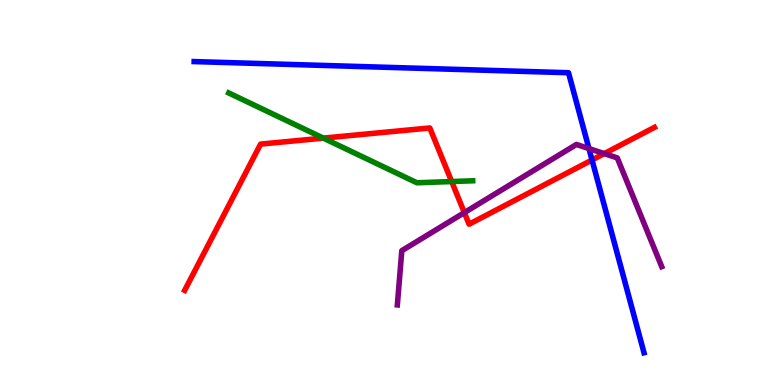[{'lines': ['blue', 'red'], 'intersections': [{'x': 7.64, 'y': 5.84}]}, {'lines': ['green', 'red'], 'intersections': [{'x': 4.17, 'y': 6.41}, {'x': 5.83, 'y': 5.28}]}, {'lines': ['purple', 'red'], 'intersections': [{'x': 5.99, 'y': 4.48}, {'x': 7.8, 'y': 6.01}]}, {'lines': ['blue', 'green'], 'intersections': []}, {'lines': ['blue', 'purple'], 'intersections': [{'x': 7.6, 'y': 6.14}]}, {'lines': ['green', 'purple'], 'intersections': []}]